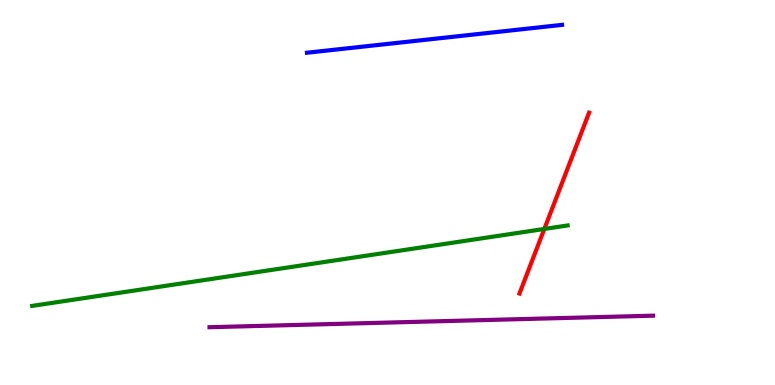[{'lines': ['blue', 'red'], 'intersections': []}, {'lines': ['green', 'red'], 'intersections': [{'x': 7.02, 'y': 4.05}]}, {'lines': ['purple', 'red'], 'intersections': []}, {'lines': ['blue', 'green'], 'intersections': []}, {'lines': ['blue', 'purple'], 'intersections': []}, {'lines': ['green', 'purple'], 'intersections': []}]